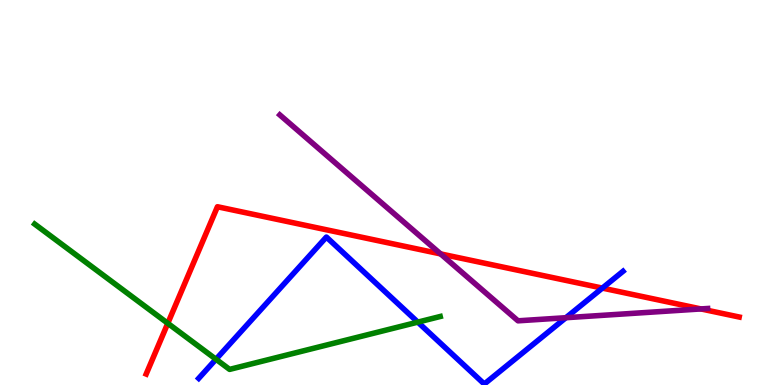[{'lines': ['blue', 'red'], 'intersections': [{'x': 7.77, 'y': 2.52}]}, {'lines': ['green', 'red'], 'intersections': [{'x': 2.16, 'y': 1.6}]}, {'lines': ['purple', 'red'], 'intersections': [{'x': 5.69, 'y': 3.4}, {'x': 9.04, 'y': 1.98}]}, {'lines': ['blue', 'green'], 'intersections': [{'x': 2.79, 'y': 0.669}, {'x': 5.39, 'y': 1.63}]}, {'lines': ['blue', 'purple'], 'intersections': [{'x': 7.3, 'y': 1.75}]}, {'lines': ['green', 'purple'], 'intersections': []}]